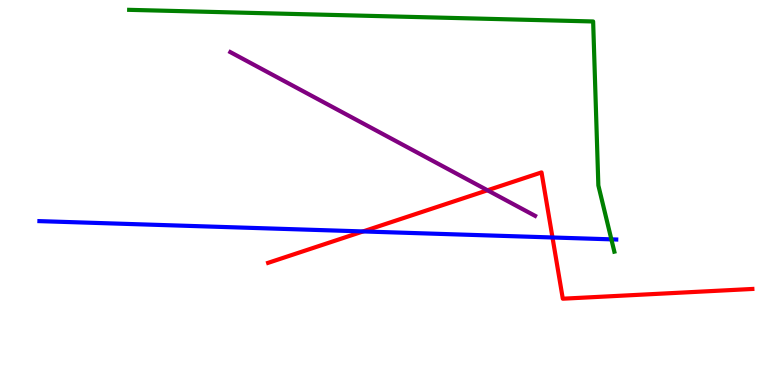[{'lines': ['blue', 'red'], 'intersections': [{'x': 4.68, 'y': 3.99}, {'x': 7.13, 'y': 3.83}]}, {'lines': ['green', 'red'], 'intersections': []}, {'lines': ['purple', 'red'], 'intersections': [{'x': 6.29, 'y': 5.06}]}, {'lines': ['blue', 'green'], 'intersections': [{'x': 7.89, 'y': 3.78}]}, {'lines': ['blue', 'purple'], 'intersections': []}, {'lines': ['green', 'purple'], 'intersections': []}]